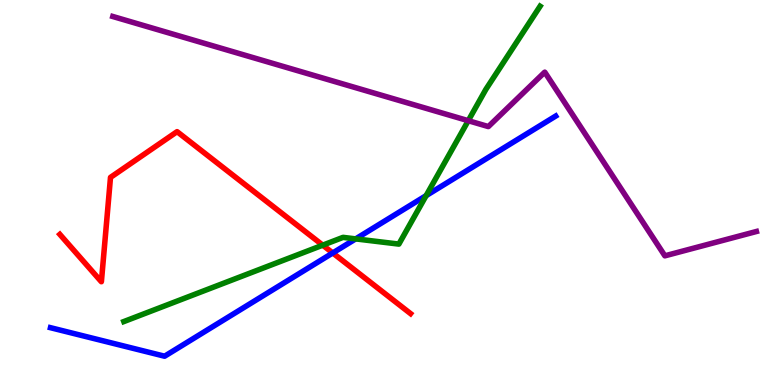[{'lines': ['blue', 'red'], 'intersections': [{'x': 4.29, 'y': 3.43}]}, {'lines': ['green', 'red'], 'intersections': [{'x': 4.16, 'y': 3.63}]}, {'lines': ['purple', 'red'], 'intersections': []}, {'lines': ['blue', 'green'], 'intersections': [{'x': 4.59, 'y': 3.8}, {'x': 5.5, 'y': 4.92}]}, {'lines': ['blue', 'purple'], 'intersections': []}, {'lines': ['green', 'purple'], 'intersections': [{'x': 6.04, 'y': 6.87}]}]